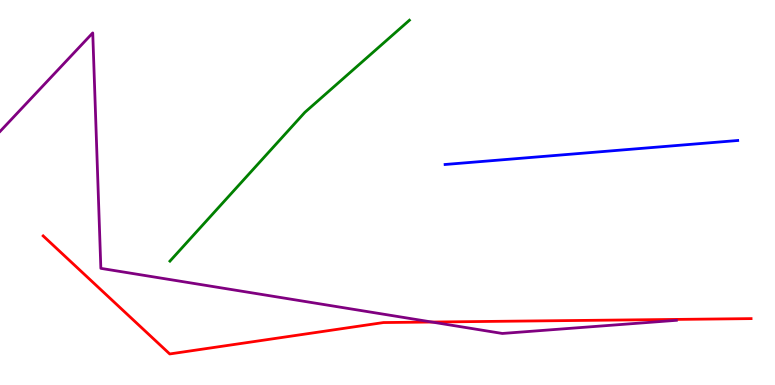[{'lines': ['blue', 'red'], 'intersections': []}, {'lines': ['green', 'red'], 'intersections': []}, {'lines': ['purple', 'red'], 'intersections': [{'x': 5.57, 'y': 1.64}]}, {'lines': ['blue', 'green'], 'intersections': []}, {'lines': ['blue', 'purple'], 'intersections': []}, {'lines': ['green', 'purple'], 'intersections': []}]